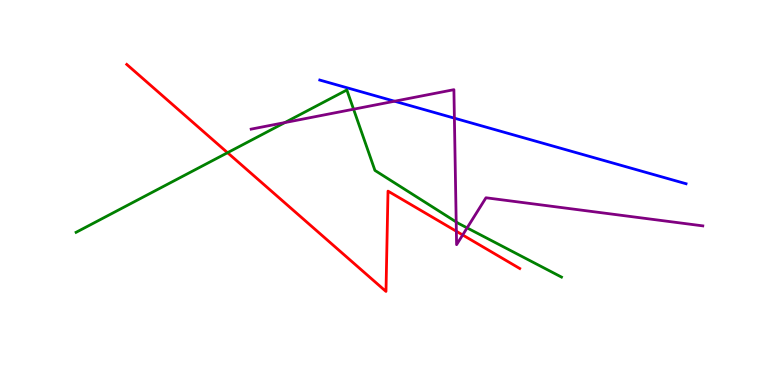[{'lines': ['blue', 'red'], 'intersections': []}, {'lines': ['green', 'red'], 'intersections': [{'x': 2.94, 'y': 6.03}]}, {'lines': ['purple', 'red'], 'intersections': [{'x': 5.89, 'y': 3.99}, {'x': 5.97, 'y': 3.9}]}, {'lines': ['blue', 'green'], 'intersections': []}, {'lines': ['blue', 'purple'], 'intersections': [{'x': 5.09, 'y': 7.37}, {'x': 5.86, 'y': 6.93}]}, {'lines': ['green', 'purple'], 'intersections': [{'x': 3.68, 'y': 6.82}, {'x': 4.56, 'y': 7.16}, {'x': 5.89, 'y': 4.23}, {'x': 6.03, 'y': 4.08}]}]